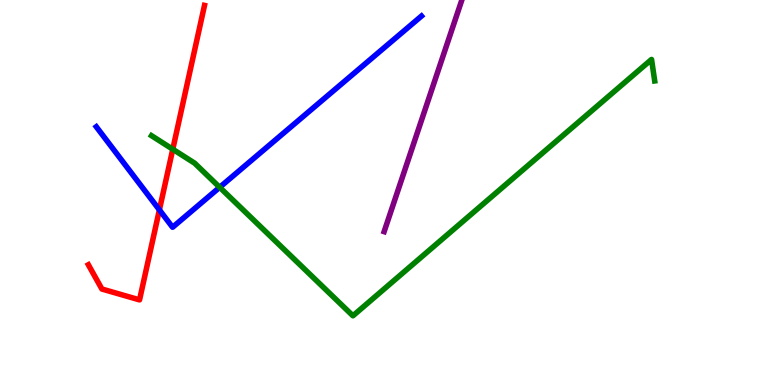[{'lines': ['blue', 'red'], 'intersections': [{'x': 2.06, 'y': 4.55}]}, {'lines': ['green', 'red'], 'intersections': [{'x': 2.23, 'y': 6.12}]}, {'lines': ['purple', 'red'], 'intersections': []}, {'lines': ['blue', 'green'], 'intersections': [{'x': 2.83, 'y': 5.13}]}, {'lines': ['blue', 'purple'], 'intersections': []}, {'lines': ['green', 'purple'], 'intersections': []}]